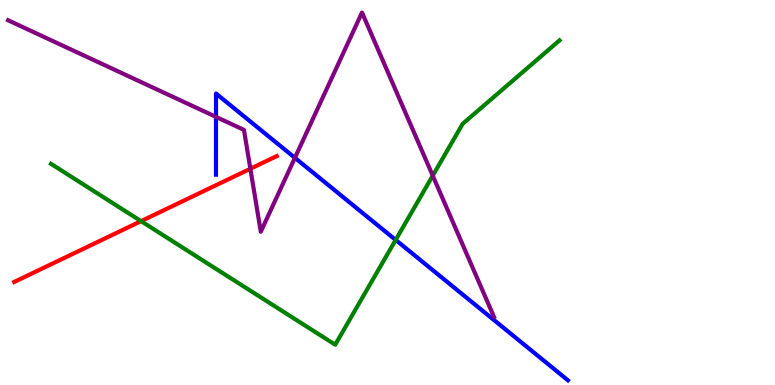[{'lines': ['blue', 'red'], 'intersections': []}, {'lines': ['green', 'red'], 'intersections': [{'x': 1.82, 'y': 4.26}]}, {'lines': ['purple', 'red'], 'intersections': [{'x': 3.23, 'y': 5.62}]}, {'lines': ['blue', 'green'], 'intersections': [{'x': 5.11, 'y': 3.77}]}, {'lines': ['blue', 'purple'], 'intersections': [{'x': 2.79, 'y': 6.96}, {'x': 3.81, 'y': 5.9}]}, {'lines': ['green', 'purple'], 'intersections': [{'x': 5.58, 'y': 5.44}]}]